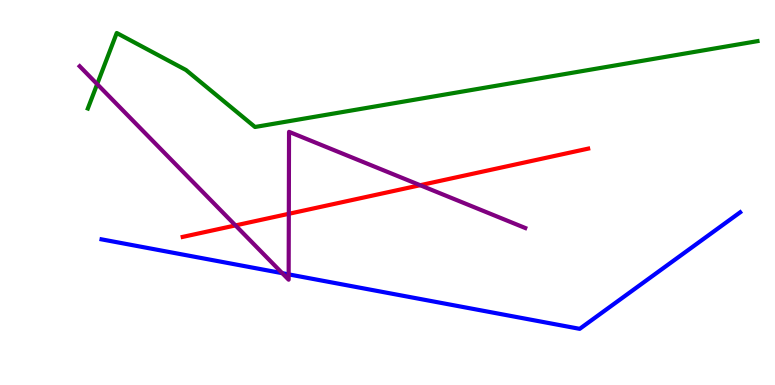[{'lines': ['blue', 'red'], 'intersections': []}, {'lines': ['green', 'red'], 'intersections': []}, {'lines': ['purple', 'red'], 'intersections': [{'x': 3.04, 'y': 4.15}, {'x': 3.73, 'y': 4.45}, {'x': 5.42, 'y': 5.19}]}, {'lines': ['blue', 'green'], 'intersections': []}, {'lines': ['blue', 'purple'], 'intersections': [{'x': 3.64, 'y': 2.9}, {'x': 3.72, 'y': 2.87}]}, {'lines': ['green', 'purple'], 'intersections': [{'x': 1.25, 'y': 7.82}]}]